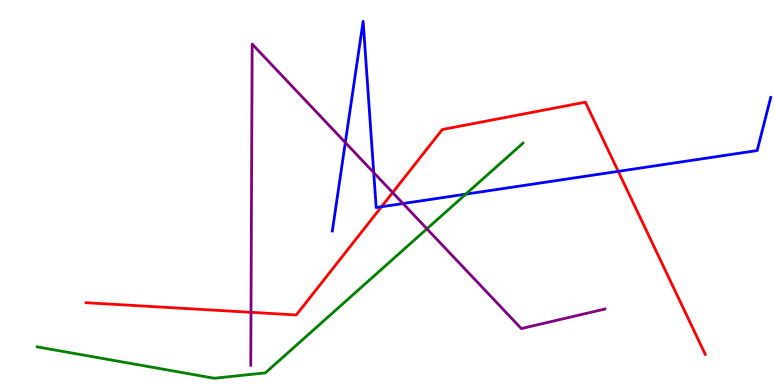[{'lines': ['blue', 'red'], 'intersections': [{'x': 4.92, 'y': 4.63}, {'x': 7.98, 'y': 5.55}]}, {'lines': ['green', 'red'], 'intersections': []}, {'lines': ['purple', 'red'], 'intersections': [{'x': 3.24, 'y': 1.89}, {'x': 5.07, 'y': 5.0}]}, {'lines': ['blue', 'green'], 'intersections': [{'x': 6.01, 'y': 4.96}]}, {'lines': ['blue', 'purple'], 'intersections': [{'x': 4.46, 'y': 6.3}, {'x': 4.82, 'y': 5.52}, {'x': 5.2, 'y': 4.71}]}, {'lines': ['green', 'purple'], 'intersections': [{'x': 5.51, 'y': 4.06}]}]